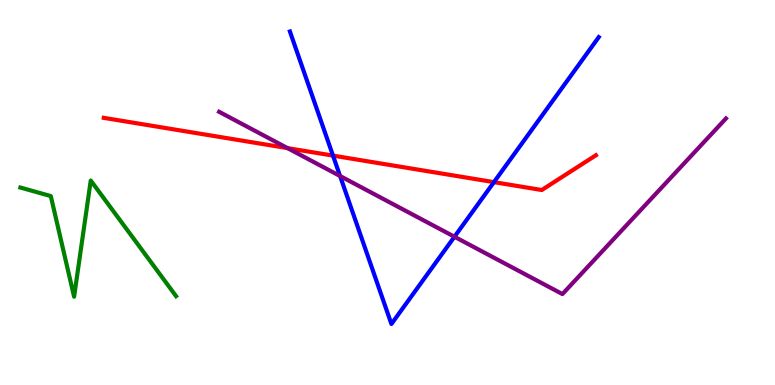[{'lines': ['blue', 'red'], 'intersections': [{'x': 4.3, 'y': 5.96}, {'x': 6.37, 'y': 5.27}]}, {'lines': ['green', 'red'], 'intersections': []}, {'lines': ['purple', 'red'], 'intersections': [{'x': 3.71, 'y': 6.15}]}, {'lines': ['blue', 'green'], 'intersections': []}, {'lines': ['blue', 'purple'], 'intersections': [{'x': 4.39, 'y': 5.43}, {'x': 5.86, 'y': 3.85}]}, {'lines': ['green', 'purple'], 'intersections': []}]